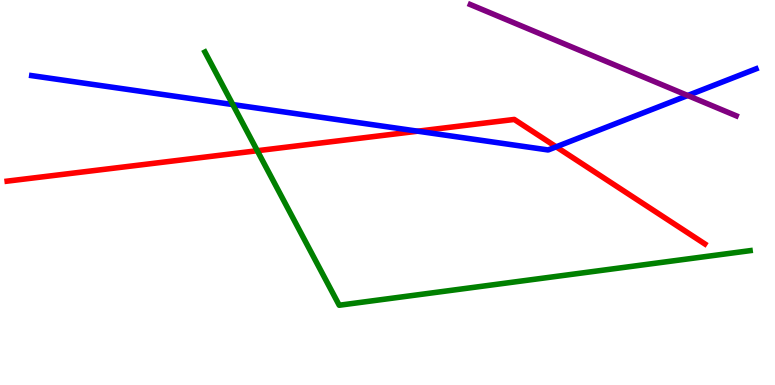[{'lines': ['blue', 'red'], 'intersections': [{'x': 5.39, 'y': 6.59}, {'x': 7.18, 'y': 6.19}]}, {'lines': ['green', 'red'], 'intersections': [{'x': 3.32, 'y': 6.09}]}, {'lines': ['purple', 'red'], 'intersections': []}, {'lines': ['blue', 'green'], 'intersections': [{'x': 3.0, 'y': 7.28}]}, {'lines': ['blue', 'purple'], 'intersections': [{'x': 8.87, 'y': 7.52}]}, {'lines': ['green', 'purple'], 'intersections': []}]